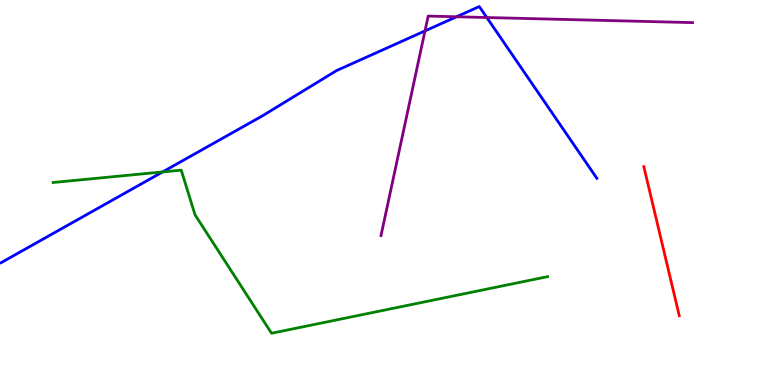[{'lines': ['blue', 'red'], 'intersections': []}, {'lines': ['green', 'red'], 'intersections': []}, {'lines': ['purple', 'red'], 'intersections': []}, {'lines': ['blue', 'green'], 'intersections': [{'x': 2.1, 'y': 5.53}]}, {'lines': ['blue', 'purple'], 'intersections': [{'x': 5.48, 'y': 9.2}, {'x': 5.89, 'y': 9.56}, {'x': 6.28, 'y': 9.54}]}, {'lines': ['green', 'purple'], 'intersections': []}]